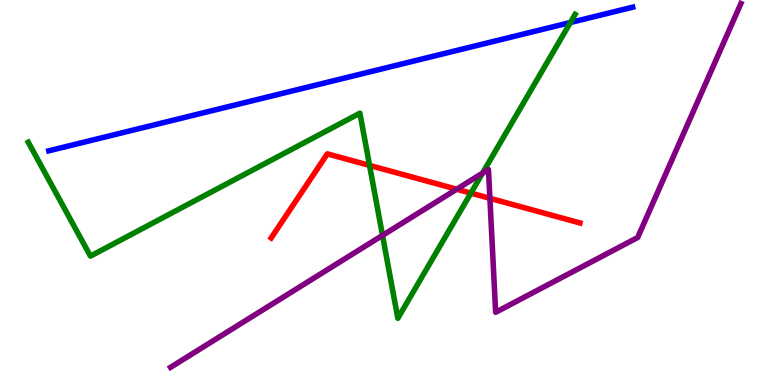[{'lines': ['blue', 'red'], 'intersections': []}, {'lines': ['green', 'red'], 'intersections': [{'x': 4.77, 'y': 5.7}, {'x': 6.08, 'y': 4.98}]}, {'lines': ['purple', 'red'], 'intersections': [{'x': 5.89, 'y': 5.09}, {'x': 6.32, 'y': 4.85}]}, {'lines': ['blue', 'green'], 'intersections': [{'x': 7.36, 'y': 9.42}]}, {'lines': ['blue', 'purple'], 'intersections': []}, {'lines': ['green', 'purple'], 'intersections': [{'x': 4.94, 'y': 3.89}, {'x': 6.23, 'y': 5.5}]}]